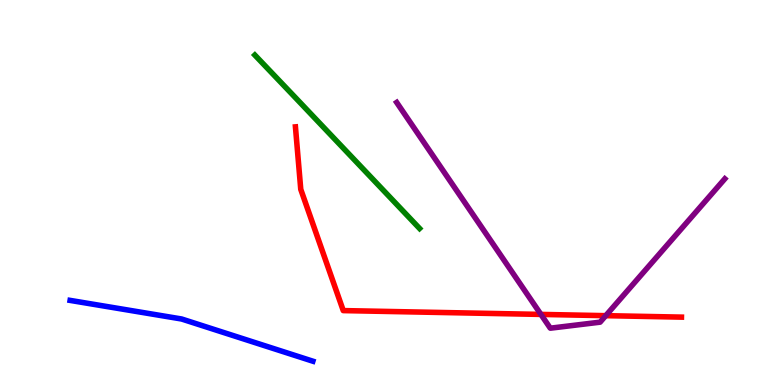[{'lines': ['blue', 'red'], 'intersections': []}, {'lines': ['green', 'red'], 'intersections': []}, {'lines': ['purple', 'red'], 'intersections': [{'x': 6.98, 'y': 1.83}, {'x': 7.82, 'y': 1.8}]}, {'lines': ['blue', 'green'], 'intersections': []}, {'lines': ['blue', 'purple'], 'intersections': []}, {'lines': ['green', 'purple'], 'intersections': []}]